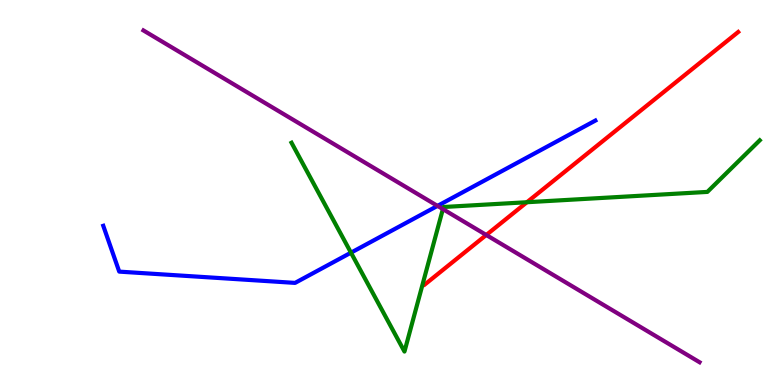[{'lines': ['blue', 'red'], 'intersections': []}, {'lines': ['green', 'red'], 'intersections': [{'x': 6.8, 'y': 4.75}]}, {'lines': ['purple', 'red'], 'intersections': [{'x': 6.27, 'y': 3.9}]}, {'lines': ['blue', 'green'], 'intersections': [{'x': 4.53, 'y': 3.44}]}, {'lines': ['blue', 'purple'], 'intersections': [{'x': 5.65, 'y': 4.65}]}, {'lines': ['green', 'purple'], 'intersections': [{'x': 5.71, 'y': 4.57}]}]